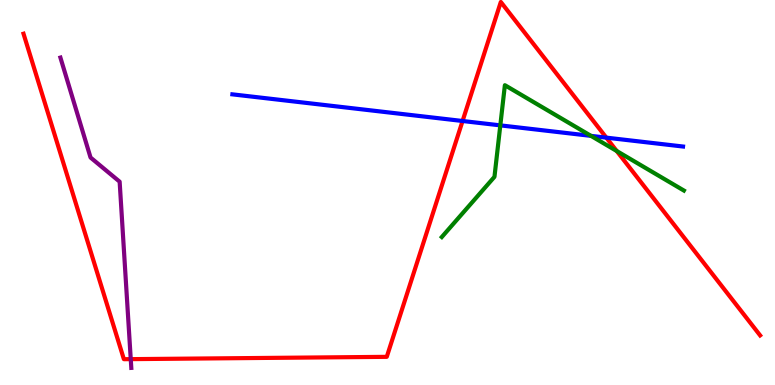[{'lines': ['blue', 'red'], 'intersections': [{'x': 5.97, 'y': 6.86}, {'x': 7.82, 'y': 6.42}]}, {'lines': ['green', 'red'], 'intersections': [{'x': 7.96, 'y': 6.08}]}, {'lines': ['purple', 'red'], 'intersections': [{'x': 1.69, 'y': 0.672}]}, {'lines': ['blue', 'green'], 'intersections': [{'x': 6.46, 'y': 6.74}, {'x': 7.63, 'y': 6.47}]}, {'lines': ['blue', 'purple'], 'intersections': []}, {'lines': ['green', 'purple'], 'intersections': []}]